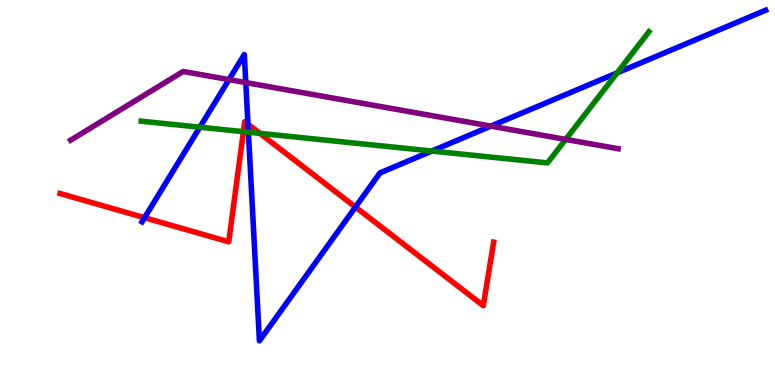[{'lines': ['blue', 'red'], 'intersections': [{'x': 1.87, 'y': 4.35}, {'x': 3.2, 'y': 6.78}, {'x': 4.59, 'y': 4.62}]}, {'lines': ['green', 'red'], 'intersections': [{'x': 3.14, 'y': 6.58}, {'x': 3.35, 'y': 6.54}]}, {'lines': ['purple', 'red'], 'intersections': []}, {'lines': ['blue', 'green'], 'intersections': [{'x': 2.58, 'y': 6.7}, {'x': 3.21, 'y': 6.57}, {'x': 5.57, 'y': 6.08}, {'x': 7.96, 'y': 8.11}]}, {'lines': ['blue', 'purple'], 'intersections': [{'x': 2.95, 'y': 7.93}, {'x': 3.17, 'y': 7.85}, {'x': 6.33, 'y': 6.72}]}, {'lines': ['green', 'purple'], 'intersections': [{'x': 7.3, 'y': 6.38}]}]